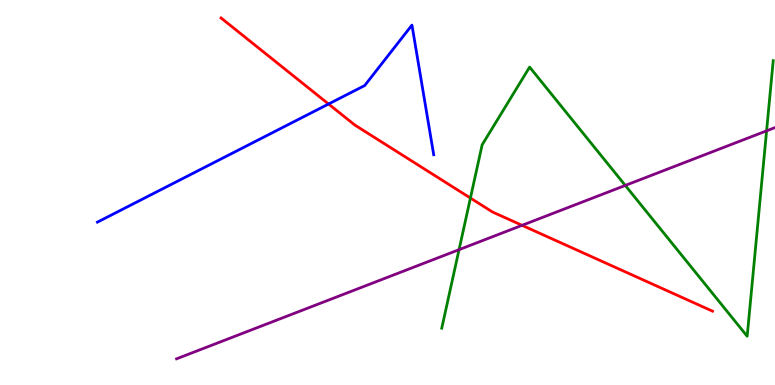[{'lines': ['blue', 'red'], 'intersections': [{'x': 4.24, 'y': 7.3}]}, {'lines': ['green', 'red'], 'intersections': [{'x': 6.07, 'y': 4.86}]}, {'lines': ['purple', 'red'], 'intersections': [{'x': 6.74, 'y': 4.15}]}, {'lines': ['blue', 'green'], 'intersections': []}, {'lines': ['blue', 'purple'], 'intersections': []}, {'lines': ['green', 'purple'], 'intersections': [{'x': 5.92, 'y': 3.52}, {'x': 8.07, 'y': 5.18}, {'x': 9.89, 'y': 6.6}]}]